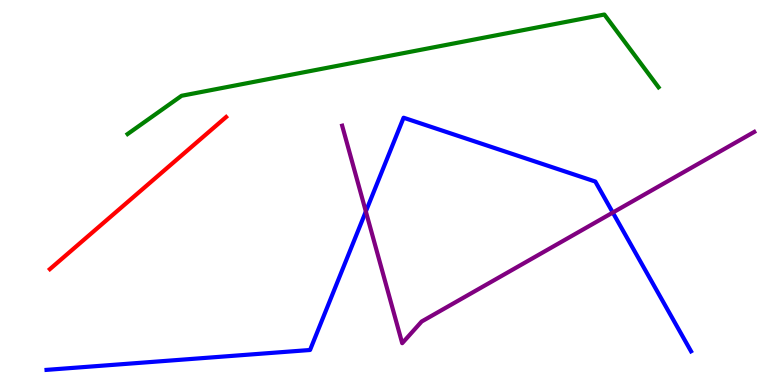[{'lines': ['blue', 'red'], 'intersections': []}, {'lines': ['green', 'red'], 'intersections': []}, {'lines': ['purple', 'red'], 'intersections': []}, {'lines': ['blue', 'green'], 'intersections': []}, {'lines': ['blue', 'purple'], 'intersections': [{'x': 4.72, 'y': 4.51}, {'x': 7.91, 'y': 4.48}]}, {'lines': ['green', 'purple'], 'intersections': []}]